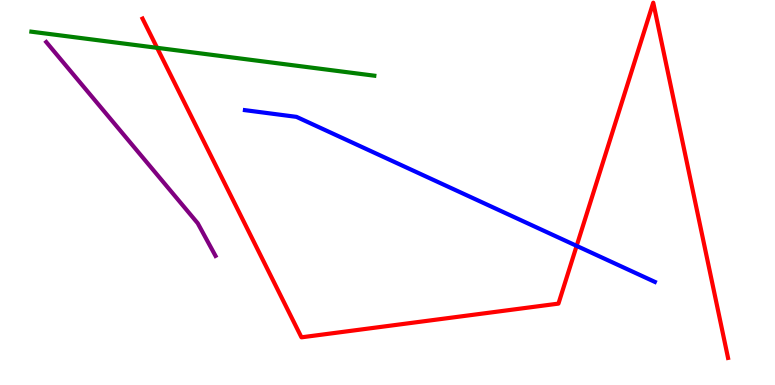[{'lines': ['blue', 'red'], 'intersections': [{'x': 7.44, 'y': 3.61}]}, {'lines': ['green', 'red'], 'intersections': [{'x': 2.03, 'y': 8.76}]}, {'lines': ['purple', 'red'], 'intersections': []}, {'lines': ['blue', 'green'], 'intersections': []}, {'lines': ['blue', 'purple'], 'intersections': []}, {'lines': ['green', 'purple'], 'intersections': []}]